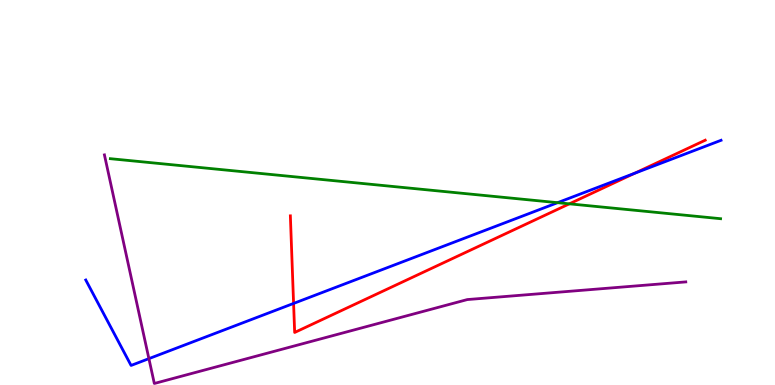[{'lines': ['blue', 'red'], 'intersections': [{'x': 3.79, 'y': 2.12}, {'x': 8.19, 'y': 5.5}]}, {'lines': ['green', 'red'], 'intersections': [{'x': 7.35, 'y': 4.71}]}, {'lines': ['purple', 'red'], 'intersections': []}, {'lines': ['blue', 'green'], 'intersections': [{'x': 7.19, 'y': 4.74}]}, {'lines': ['blue', 'purple'], 'intersections': [{'x': 1.92, 'y': 0.685}]}, {'lines': ['green', 'purple'], 'intersections': []}]